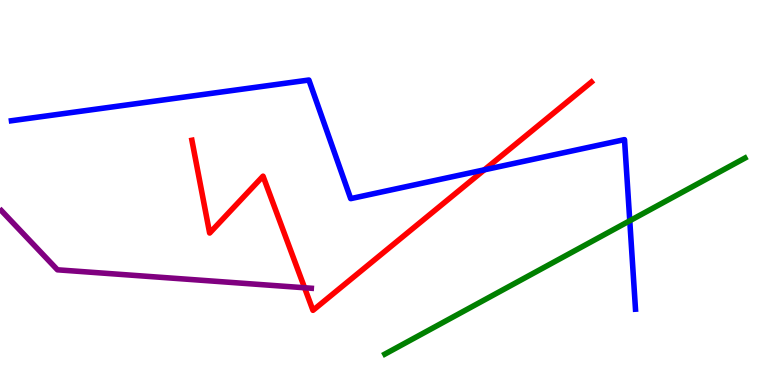[{'lines': ['blue', 'red'], 'intersections': [{'x': 6.25, 'y': 5.59}]}, {'lines': ['green', 'red'], 'intersections': []}, {'lines': ['purple', 'red'], 'intersections': [{'x': 3.93, 'y': 2.53}]}, {'lines': ['blue', 'green'], 'intersections': [{'x': 8.13, 'y': 4.27}]}, {'lines': ['blue', 'purple'], 'intersections': []}, {'lines': ['green', 'purple'], 'intersections': []}]